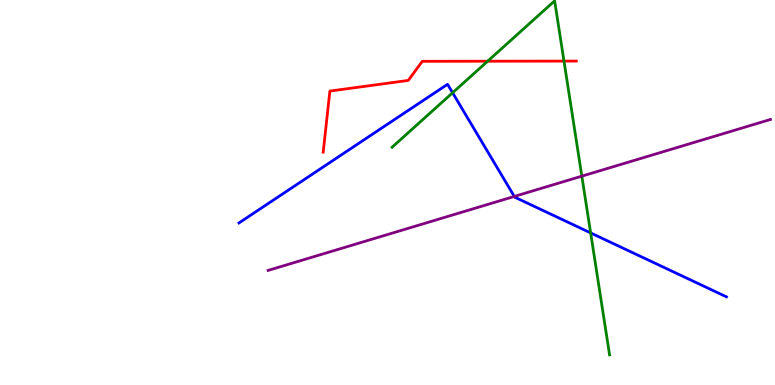[{'lines': ['blue', 'red'], 'intersections': []}, {'lines': ['green', 'red'], 'intersections': [{'x': 6.29, 'y': 8.41}, {'x': 7.28, 'y': 8.41}]}, {'lines': ['purple', 'red'], 'intersections': []}, {'lines': ['blue', 'green'], 'intersections': [{'x': 5.84, 'y': 7.59}, {'x': 7.62, 'y': 3.95}]}, {'lines': ['blue', 'purple'], 'intersections': [{'x': 6.64, 'y': 4.9}]}, {'lines': ['green', 'purple'], 'intersections': [{'x': 7.51, 'y': 5.42}]}]